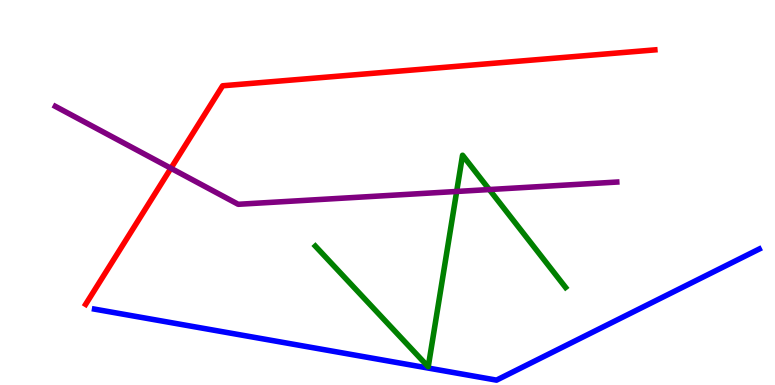[{'lines': ['blue', 'red'], 'intersections': []}, {'lines': ['green', 'red'], 'intersections': []}, {'lines': ['purple', 'red'], 'intersections': [{'x': 2.21, 'y': 5.63}]}, {'lines': ['blue', 'green'], 'intersections': []}, {'lines': ['blue', 'purple'], 'intersections': []}, {'lines': ['green', 'purple'], 'intersections': [{'x': 5.89, 'y': 5.03}, {'x': 6.31, 'y': 5.08}]}]